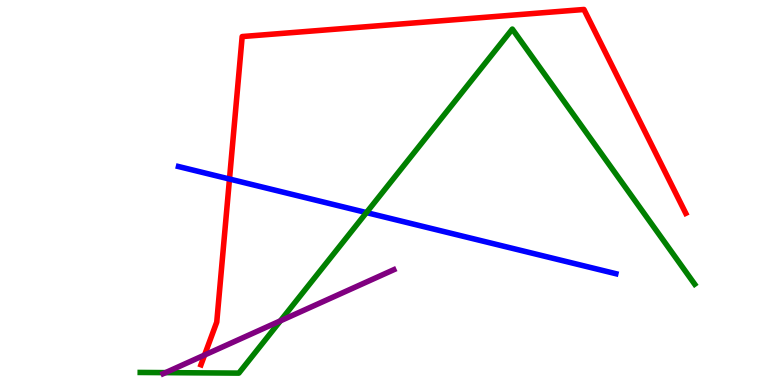[{'lines': ['blue', 'red'], 'intersections': [{'x': 2.96, 'y': 5.35}]}, {'lines': ['green', 'red'], 'intersections': []}, {'lines': ['purple', 'red'], 'intersections': [{'x': 2.64, 'y': 0.778}]}, {'lines': ['blue', 'green'], 'intersections': [{'x': 4.73, 'y': 4.48}]}, {'lines': ['blue', 'purple'], 'intersections': []}, {'lines': ['green', 'purple'], 'intersections': [{'x': 2.14, 'y': 0.321}, {'x': 3.62, 'y': 1.67}]}]